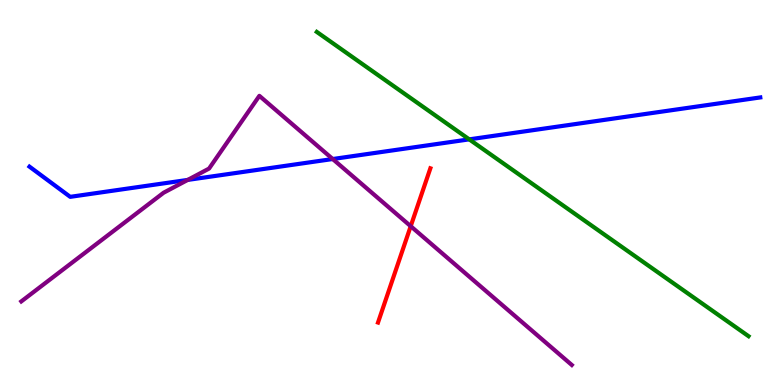[{'lines': ['blue', 'red'], 'intersections': []}, {'lines': ['green', 'red'], 'intersections': []}, {'lines': ['purple', 'red'], 'intersections': [{'x': 5.3, 'y': 4.12}]}, {'lines': ['blue', 'green'], 'intersections': [{'x': 6.05, 'y': 6.38}]}, {'lines': ['blue', 'purple'], 'intersections': [{'x': 2.42, 'y': 5.33}, {'x': 4.29, 'y': 5.87}]}, {'lines': ['green', 'purple'], 'intersections': []}]